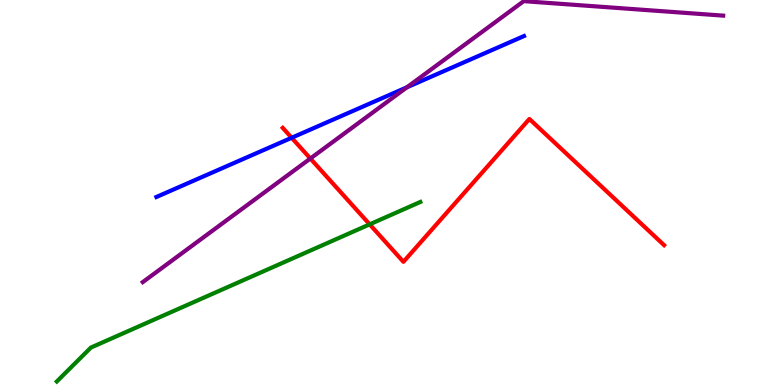[{'lines': ['blue', 'red'], 'intersections': [{'x': 3.76, 'y': 6.42}]}, {'lines': ['green', 'red'], 'intersections': [{'x': 4.77, 'y': 4.17}]}, {'lines': ['purple', 'red'], 'intersections': [{'x': 4.0, 'y': 5.88}]}, {'lines': ['blue', 'green'], 'intersections': []}, {'lines': ['blue', 'purple'], 'intersections': [{'x': 5.25, 'y': 7.73}]}, {'lines': ['green', 'purple'], 'intersections': []}]